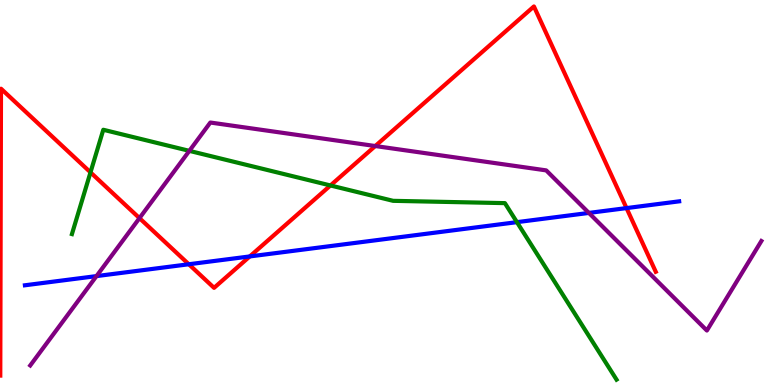[{'lines': ['blue', 'red'], 'intersections': [{'x': 2.44, 'y': 3.14}, {'x': 3.22, 'y': 3.34}, {'x': 8.08, 'y': 4.6}]}, {'lines': ['green', 'red'], 'intersections': [{'x': 1.17, 'y': 5.52}, {'x': 4.26, 'y': 5.18}]}, {'lines': ['purple', 'red'], 'intersections': [{'x': 1.8, 'y': 4.33}, {'x': 4.84, 'y': 6.21}]}, {'lines': ['blue', 'green'], 'intersections': [{'x': 6.67, 'y': 4.23}]}, {'lines': ['blue', 'purple'], 'intersections': [{'x': 1.25, 'y': 2.83}, {'x': 7.6, 'y': 4.47}]}, {'lines': ['green', 'purple'], 'intersections': [{'x': 2.44, 'y': 6.08}]}]